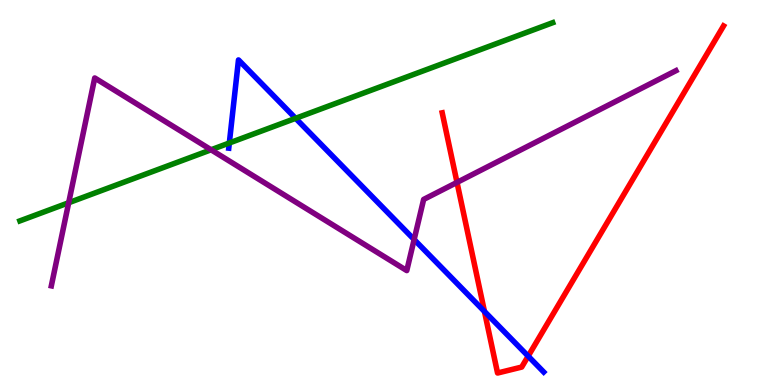[{'lines': ['blue', 'red'], 'intersections': [{'x': 6.25, 'y': 1.91}, {'x': 6.82, 'y': 0.749}]}, {'lines': ['green', 'red'], 'intersections': []}, {'lines': ['purple', 'red'], 'intersections': [{'x': 5.9, 'y': 5.26}]}, {'lines': ['blue', 'green'], 'intersections': [{'x': 2.96, 'y': 6.29}, {'x': 3.81, 'y': 6.93}]}, {'lines': ['blue', 'purple'], 'intersections': [{'x': 5.34, 'y': 3.78}]}, {'lines': ['green', 'purple'], 'intersections': [{'x': 0.886, 'y': 4.73}, {'x': 2.72, 'y': 6.11}]}]